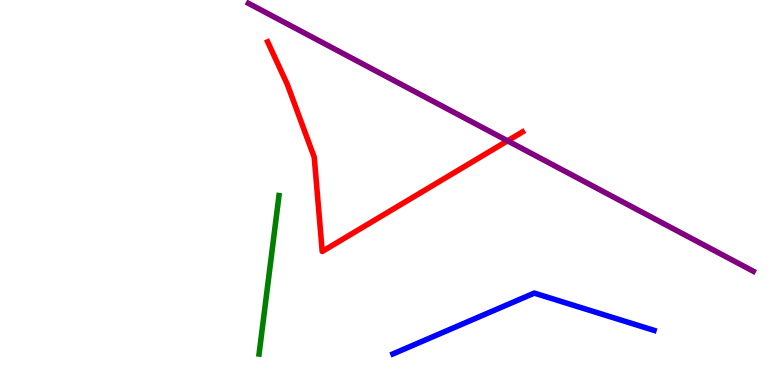[{'lines': ['blue', 'red'], 'intersections': []}, {'lines': ['green', 'red'], 'intersections': []}, {'lines': ['purple', 'red'], 'intersections': [{'x': 6.55, 'y': 6.34}]}, {'lines': ['blue', 'green'], 'intersections': []}, {'lines': ['blue', 'purple'], 'intersections': []}, {'lines': ['green', 'purple'], 'intersections': []}]